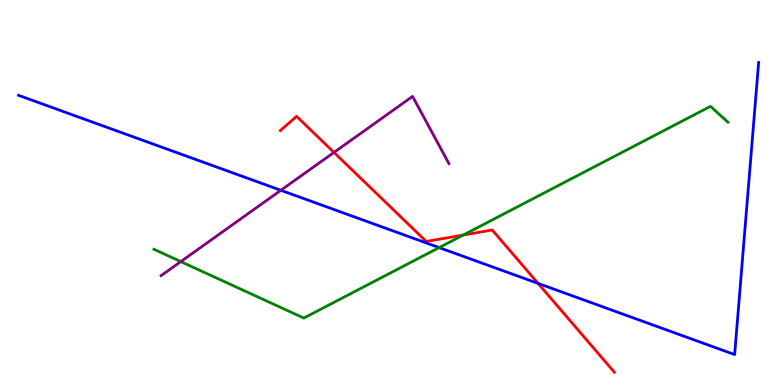[{'lines': ['blue', 'red'], 'intersections': [{'x': 6.94, 'y': 2.64}]}, {'lines': ['green', 'red'], 'intersections': [{'x': 5.98, 'y': 3.9}]}, {'lines': ['purple', 'red'], 'intersections': [{'x': 4.31, 'y': 6.04}]}, {'lines': ['blue', 'green'], 'intersections': [{'x': 5.67, 'y': 3.57}]}, {'lines': ['blue', 'purple'], 'intersections': [{'x': 3.62, 'y': 5.06}]}, {'lines': ['green', 'purple'], 'intersections': [{'x': 2.33, 'y': 3.21}]}]